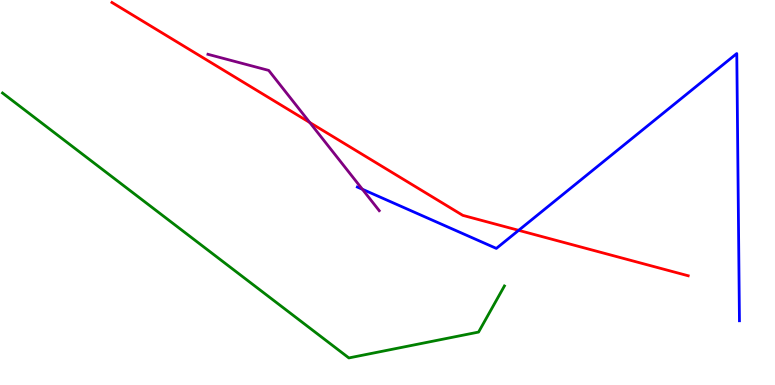[{'lines': ['blue', 'red'], 'intersections': [{'x': 6.69, 'y': 4.02}]}, {'lines': ['green', 'red'], 'intersections': []}, {'lines': ['purple', 'red'], 'intersections': [{'x': 4.0, 'y': 6.82}]}, {'lines': ['blue', 'green'], 'intersections': []}, {'lines': ['blue', 'purple'], 'intersections': [{'x': 4.68, 'y': 5.08}]}, {'lines': ['green', 'purple'], 'intersections': []}]